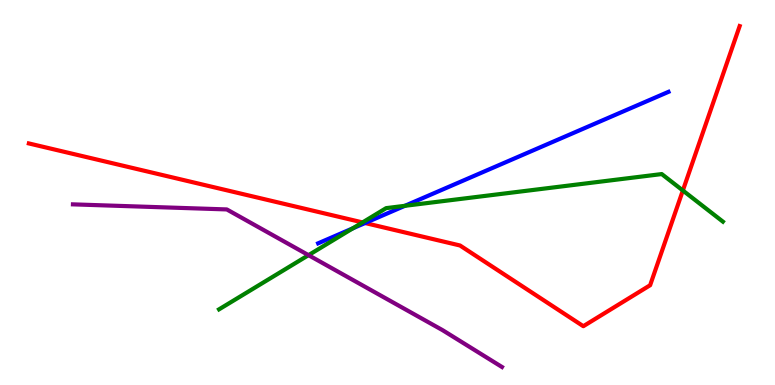[{'lines': ['blue', 'red'], 'intersections': [{'x': 4.71, 'y': 4.21}]}, {'lines': ['green', 'red'], 'intersections': [{'x': 4.68, 'y': 4.22}, {'x': 8.81, 'y': 5.05}]}, {'lines': ['purple', 'red'], 'intersections': []}, {'lines': ['blue', 'green'], 'intersections': [{'x': 4.55, 'y': 4.07}, {'x': 5.22, 'y': 4.65}]}, {'lines': ['blue', 'purple'], 'intersections': []}, {'lines': ['green', 'purple'], 'intersections': [{'x': 3.98, 'y': 3.37}]}]